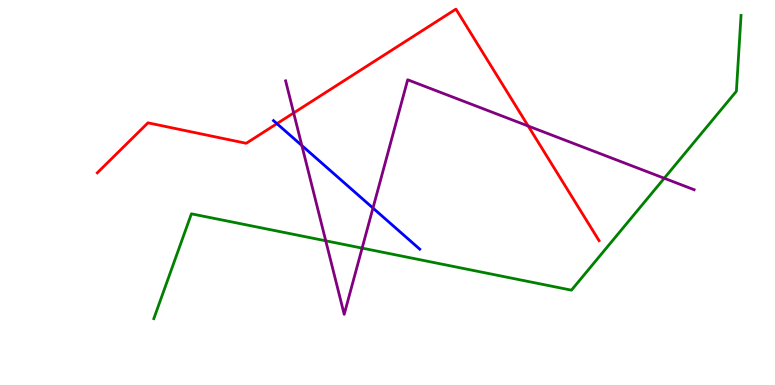[{'lines': ['blue', 'red'], 'intersections': [{'x': 3.57, 'y': 6.79}]}, {'lines': ['green', 'red'], 'intersections': []}, {'lines': ['purple', 'red'], 'intersections': [{'x': 3.79, 'y': 7.07}, {'x': 6.82, 'y': 6.73}]}, {'lines': ['blue', 'green'], 'intersections': []}, {'lines': ['blue', 'purple'], 'intersections': [{'x': 3.89, 'y': 6.22}, {'x': 4.81, 'y': 4.6}]}, {'lines': ['green', 'purple'], 'intersections': [{'x': 4.2, 'y': 3.75}, {'x': 4.67, 'y': 3.56}, {'x': 8.57, 'y': 5.37}]}]